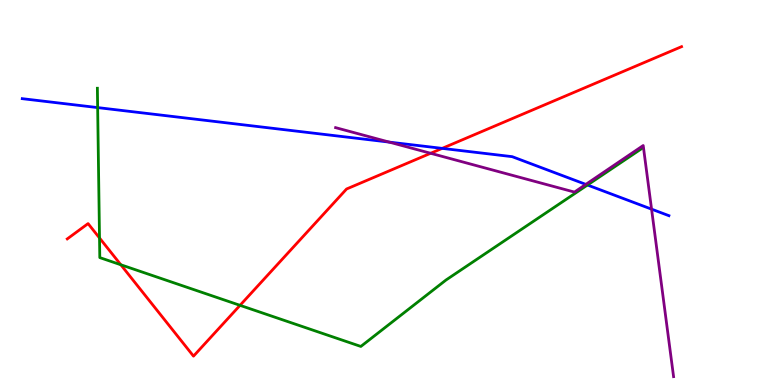[{'lines': ['blue', 'red'], 'intersections': [{'x': 5.71, 'y': 6.15}]}, {'lines': ['green', 'red'], 'intersections': [{'x': 1.28, 'y': 3.82}, {'x': 1.56, 'y': 3.12}, {'x': 3.1, 'y': 2.07}]}, {'lines': ['purple', 'red'], 'intersections': [{'x': 5.56, 'y': 6.02}]}, {'lines': ['blue', 'green'], 'intersections': [{'x': 1.26, 'y': 7.21}, {'x': 7.58, 'y': 5.19}]}, {'lines': ['blue', 'purple'], 'intersections': [{'x': 5.02, 'y': 6.31}, {'x': 7.56, 'y': 5.21}, {'x': 8.41, 'y': 4.57}]}, {'lines': ['green', 'purple'], 'intersections': []}]